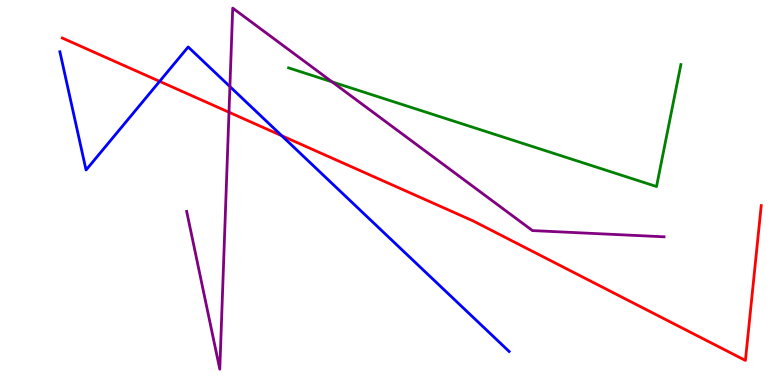[{'lines': ['blue', 'red'], 'intersections': [{'x': 2.06, 'y': 7.89}, {'x': 3.63, 'y': 6.48}]}, {'lines': ['green', 'red'], 'intersections': []}, {'lines': ['purple', 'red'], 'intersections': [{'x': 2.95, 'y': 7.08}]}, {'lines': ['blue', 'green'], 'intersections': []}, {'lines': ['blue', 'purple'], 'intersections': [{'x': 2.97, 'y': 7.75}]}, {'lines': ['green', 'purple'], 'intersections': [{'x': 4.29, 'y': 7.87}]}]